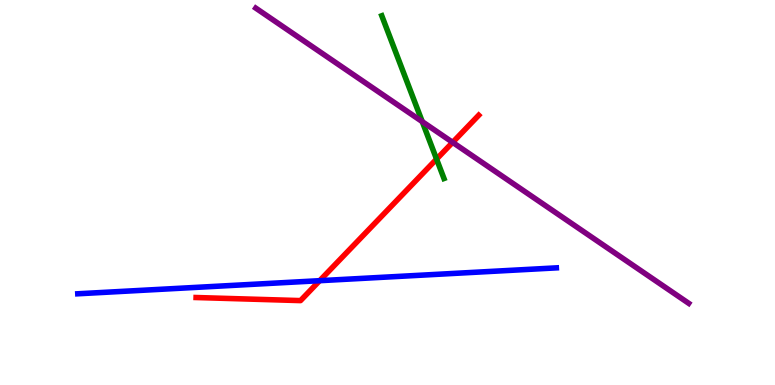[{'lines': ['blue', 'red'], 'intersections': [{'x': 4.12, 'y': 2.71}]}, {'lines': ['green', 'red'], 'intersections': [{'x': 5.63, 'y': 5.87}]}, {'lines': ['purple', 'red'], 'intersections': [{'x': 5.84, 'y': 6.3}]}, {'lines': ['blue', 'green'], 'intersections': []}, {'lines': ['blue', 'purple'], 'intersections': []}, {'lines': ['green', 'purple'], 'intersections': [{'x': 5.45, 'y': 6.84}]}]